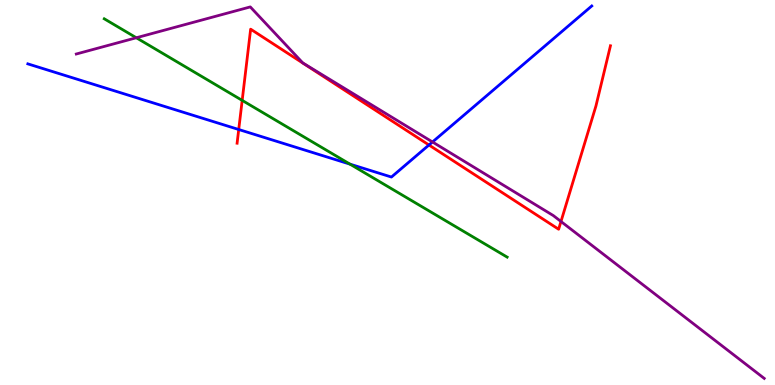[{'lines': ['blue', 'red'], 'intersections': [{'x': 3.08, 'y': 6.64}, {'x': 5.53, 'y': 6.23}]}, {'lines': ['green', 'red'], 'intersections': [{'x': 3.12, 'y': 7.39}]}, {'lines': ['purple', 'red'], 'intersections': [{'x': 7.24, 'y': 4.25}]}, {'lines': ['blue', 'green'], 'intersections': [{'x': 4.52, 'y': 5.74}]}, {'lines': ['blue', 'purple'], 'intersections': [{'x': 5.58, 'y': 6.31}]}, {'lines': ['green', 'purple'], 'intersections': [{'x': 1.76, 'y': 9.02}]}]